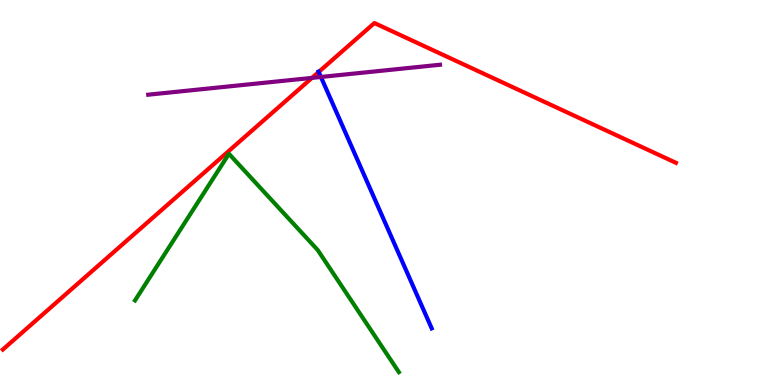[{'lines': ['blue', 'red'], 'intersections': [{'x': 4.11, 'y': 8.13}]}, {'lines': ['green', 'red'], 'intersections': []}, {'lines': ['purple', 'red'], 'intersections': [{'x': 4.03, 'y': 7.98}]}, {'lines': ['blue', 'green'], 'intersections': []}, {'lines': ['blue', 'purple'], 'intersections': [{'x': 4.14, 'y': 8.0}]}, {'lines': ['green', 'purple'], 'intersections': []}]